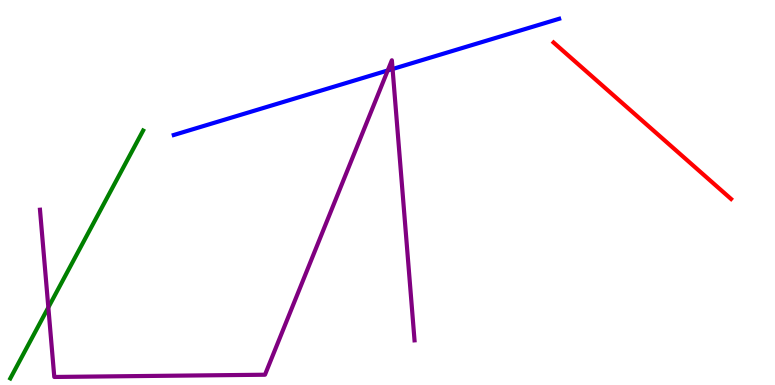[{'lines': ['blue', 'red'], 'intersections': []}, {'lines': ['green', 'red'], 'intersections': []}, {'lines': ['purple', 'red'], 'intersections': []}, {'lines': ['blue', 'green'], 'intersections': []}, {'lines': ['blue', 'purple'], 'intersections': [{'x': 5.0, 'y': 8.17}, {'x': 5.07, 'y': 8.21}]}, {'lines': ['green', 'purple'], 'intersections': [{'x': 0.624, 'y': 2.01}]}]